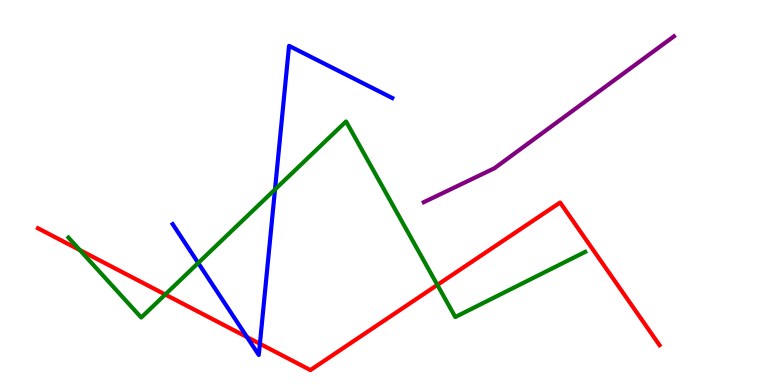[{'lines': ['blue', 'red'], 'intersections': [{'x': 3.19, 'y': 1.24}, {'x': 3.35, 'y': 1.07}]}, {'lines': ['green', 'red'], 'intersections': [{'x': 1.03, 'y': 3.51}, {'x': 2.13, 'y': 2.35}, {'x': 5.64, 'y': 2.6}]}, {'lines': ['purple', 'red'], 'intersections': []}, {'lines': ['blue', 'green'], 'intersections': [{'x': 2.56, 'y': 3.17}, {'x': 3.55, 'y': 5.08}]}, {'lines': ['blue', 'purple'], 'intersections': []}, {'lines': ['green', 'purple'], 'intersections': []}]